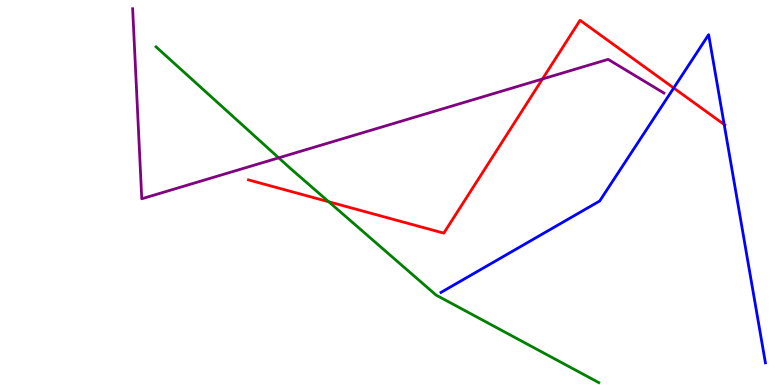[{'lines': ['blue', 'red'], 'intersections': [{'x': 8.69, 'y': 7.71}, {'x': 9.34, 'y': 6.77}]}, {'lines': ['green', 'red'], 'intersections': [{'x': 4.24, 'y': 4.76}]}, {'lines': ['purple', 'red'], 'intersections': [{'x': 7.0, 'y': 7.95}]}, {'lines': ['blue', 'green'], 'intersections': []}, {'lines': ['blue', 'purple'], 'intersections': []}, {'lines': ['green', 'purple'], 'intersections': [{'x': 3.6, 'y': 5.9}]}]